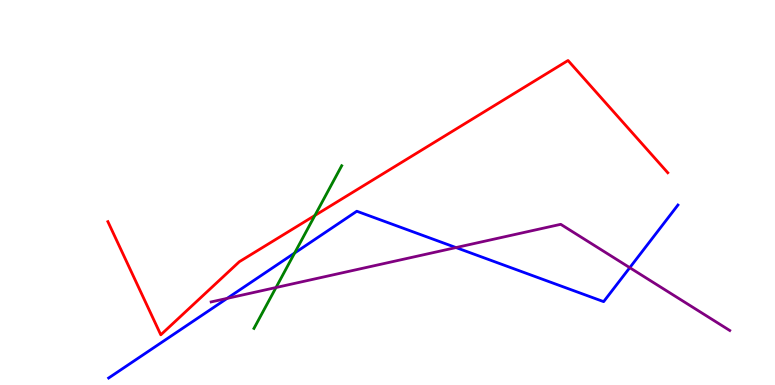[{'lines': ['blue', 'red'], 'intersections': []}, {'lines': ['green', 'red'], 'intersections': [{'x': 4.06, 'y': 4.4}]}, {'lines': ['purple', 'red'], 'intersections': []}, {'lines': ['blue', 'green'], 'intersections': [{'x': 3.8, 'y': 3.43}]}, {'lines': ['blue', 'purple'], 'intersections': [{'x': 2.93, 'y': 2.25}, {'x': 5.88, 'y': 3.57}, {'x': 8.13, 'y': 3.05}]}, {'lines': ['green', 'purple'], 'intersections': [{'x': 3.56, 'y': 2.53}]}]